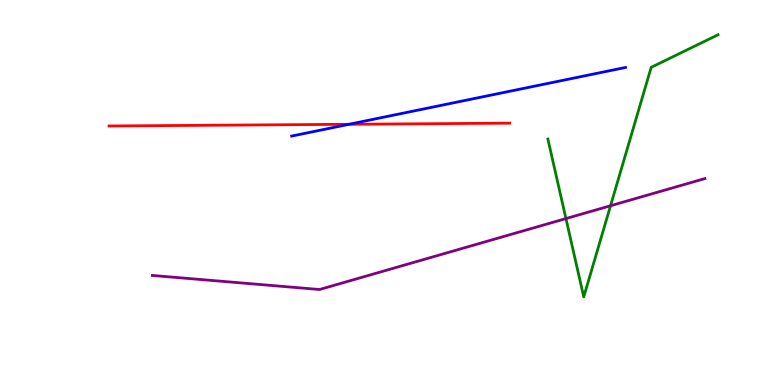[{'lines': ['blue', 'red'], 'intersections': [{'x': 4.5, 'y': 6.77}]}, {'lines': ['green', 'red'], 'intersections': []}, {'lines': ['purple', 'red'], 'intersections': []}, {'lines': ['blue', 'green'], 'intersections': []}, {'lines': ['blue', 'purple'], 'intersections': []}, {'lines': ['green', 'purple'], 'intersections': [{'x': 7.3, 'y': 4.32}, {'x': 7.88, 'y': 4.66}]}]